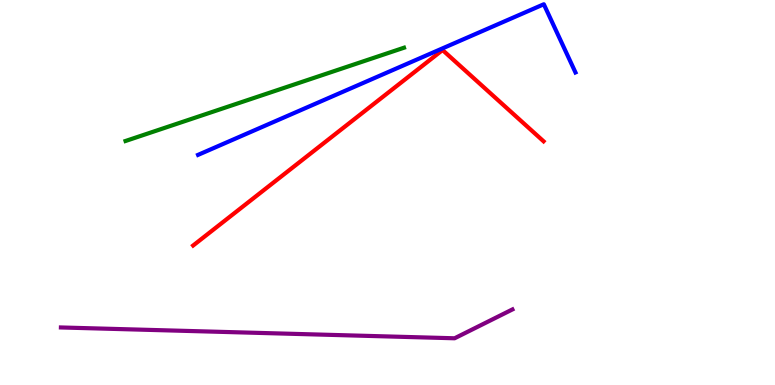[{'lines': ['blue', 'red'], 'intersections': []}, {'lines': ['green', 'red'], 'intersections': []}, {'lines': ['purple', 'red'], 'intersections': []}, {'lines': ['blue', 'green'], 'intersections': []}, {'lines': ['blue', 'purple'], 'intersections': []}, {'lines': ['green', 'purple'], 'intersections': []}]